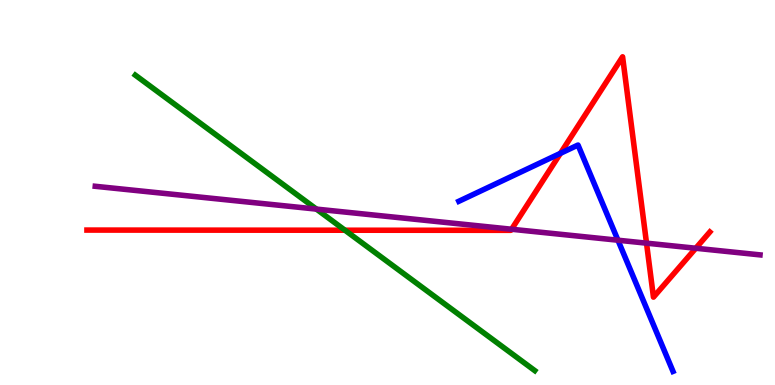[{'lines': ['blue', 'red'], 'intersections': [{'x': 7.23, 'y': 6.02}]}, {'lines': ['green', 'red'], 'intersections': [{'x': 4.45, 'y': 4.02}]}, {'lines': ['purple', 'red'], 'intersections': [{'x': 6.6, 'y': 4.05}, {'x': 8.34, 'y': 3.68}, {'x': 8.98, 'y': 3.55}]}, {'lines': ['blue', 'green'], 'intersections': []}, {'lines': ['blue', 'purple'], 'intersections': [{'x': 7.97, 'y': 3.76}]}, {'lines': ['green', 'purple'], 'intersections': [{'x': 4.08, 'y': 4.57}]}]